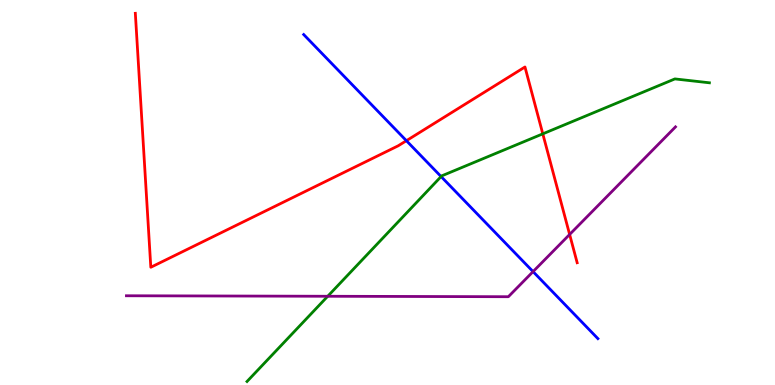[{'lines': ['blue', 'red'], 'intersections': [{'x': 5.24, 'y': 6.35}]}, {'lines': ['green', 'red'], 'intersections': [{'x': 7.0, 'y': 6.52}]}, {'lines': ['purple', 'red'], 'intersections': [{'x': 7.35, 'y': 3.91}]}, {'lines': ['blue', 'green'], 'intersections': [{'x': 5.69, 'y': 5.41}]}, {'lines': ['blue', 'purple'], 'intersections': [{'x': 6.88, 'y': 2.95}]}, {'lines': ['green', 'purple'], 'intersections': [{'x': 4.23, 'y': 2.3}]}]